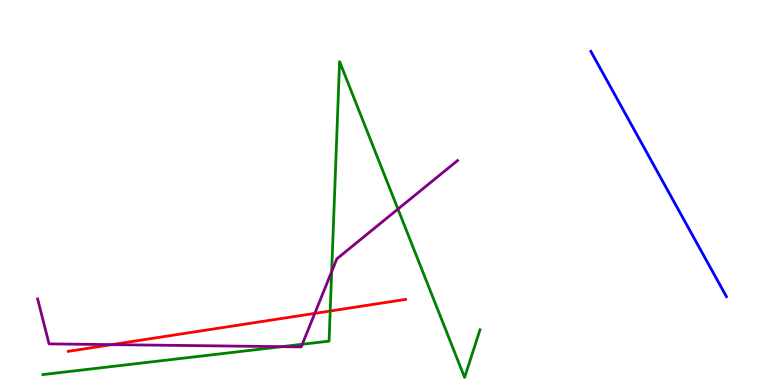[{'lines': ['blue', 'red'], 'intersections': []}, {'lines': ['green', 'red'], 'intersections': [{'x': 4.26, 'y': 1.92}]}, {'lines': ['purple', 'red'], 'intersections': [{'x': 1.44, 'y': 1.05}, {'x': 4.06, 'y': 1.86}]}, {'lines': ['blue', 'green'], 'intersections': []}, {'lines': ['blue', 'purple'], 'intersections': []}, {'lines': ['green', 'purple'], 'intersections': [{'x': 3.64, 'y': 0.996}, {'x': 3.9, 'y': 1.06}, {'x': 4.28, 'y': 2.95}, {'x': 5.13, 'y': 4.57}]}]